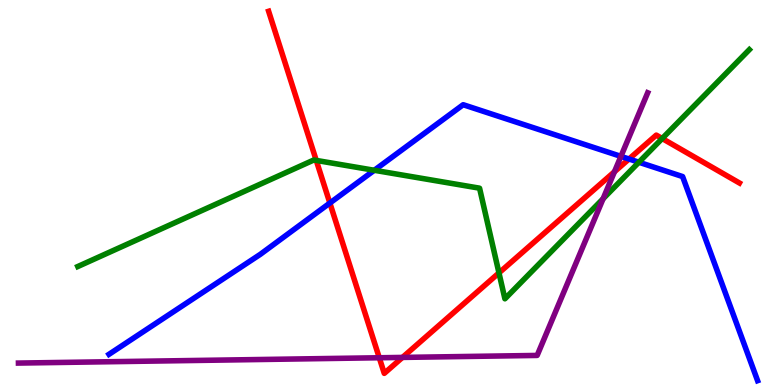[{'lines': ['blue', 'red'], 'intersections': [{'x': 4.26, 'y': 4.73}, {'x': 8.12, 'y': 5.87}]}, {'lines': ['green', 'red'], 'intersections': [{'x': 4.08, 'y': 5.83}, {'x': 6.44, 'y': 2.91}, {'x': 8.54, 'y': 6.4}]}, {'lines': ['purple', 'red'], 'intersections': [{'x': 4.89, 'y': 0.708}, {'x': 5.19, 'y': 0.717}, {'x': 7.93, 'y': 5.54}]}, {'lines': ['blue', 'green'], 'intersections': [{'x': 4.83, 'y': 5.58}, {'x': 8.24, 'y': 5.79}]}, {'lines': ['blue', 'purple'], 'intersections': [{'x': 8.01, 'y': 5.94}]}, {'lines': ['green', 'purple'], 'intersections': [{'x': 7.78, 'y': 4.84}]}]